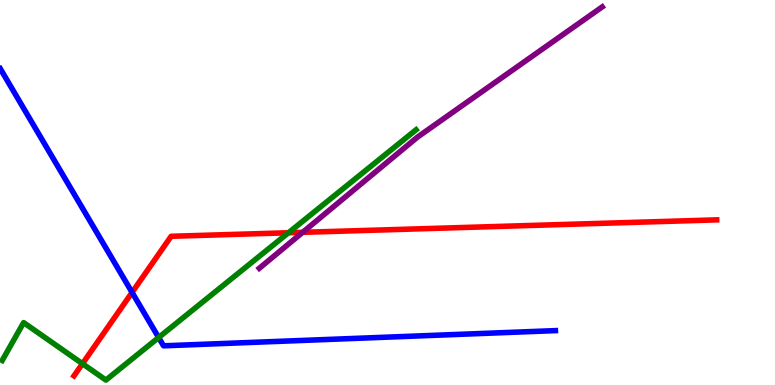[{'lines': ['blue', 'red'], 'intersections': [{'x': 1.7, 'y': 2.4}]}, {'lines': ['green', 'red'], 'intersections': [{'x': 1.06, 'y': 0.553}, {'x': 3.72, 'y': 3.95}]}, {'lines': ['purple', 'red'], 'intersections': [{'x': 3.91, 'y': 3.97}]}, {'lines': ['blue', 'green'], 'intersections': [{'x': 2.05, 'y': 1.23}]}, {'lines': ['blue', 'purple'], 'intersections': []}, {'lines': ['green', 'purple'], 'intersections': []}]